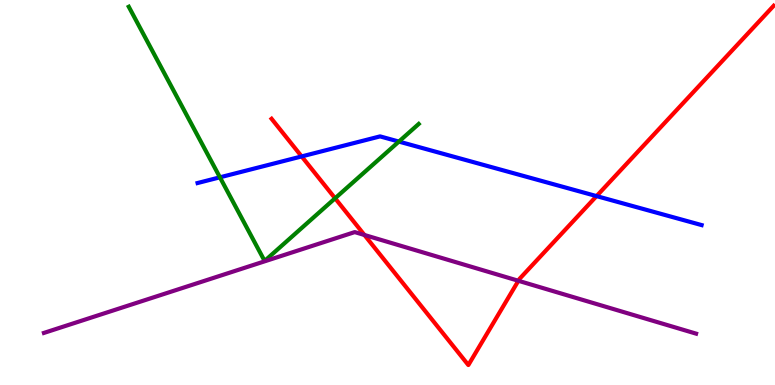[{'lines': ['blue', 'red'], 'intersections': [{'x': 3.89, 'y': 5.94}, {'x': 7.7, 'y': 4.91}]}, {'lines': ['green', 'red'], 'intersections': [{'x': 4.32, 'y': 4.85}]}, {'lines': ['purple', 'red'], 'intersections': [{'x': 4.7, 'y': 3.9}, {'x': 6.69, 'y': 2.71}]}, {'lines': ['blue', 'green'], 'intersections': [{'x': 2.84, 'y': 5.39}, {'x': 5.15, 'y': 6.32}]}, {'lines': ['blue', 'purple'], 'intersections': []}, {'lines': ['green', 'purple'], 'intersections': []}]